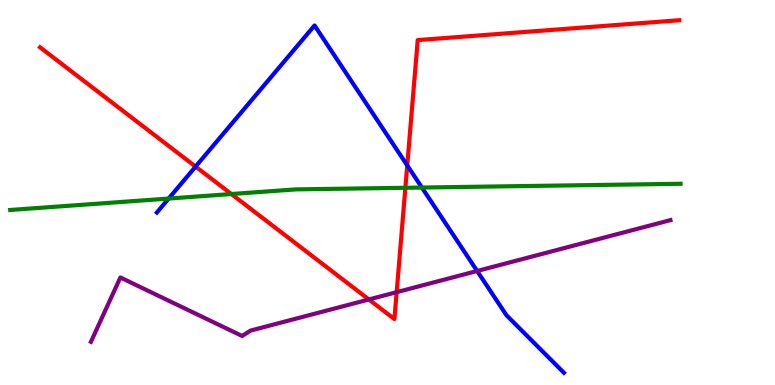[{'lines': ['blue', 'red'], 'intersections': [{'x': 2.52, 'y': 5.67}, {'x': 5.25, 'y': 5.7}]}, {'lines': ['green', 'red'], 'intersections': [{'x': 2.99, 'y': 4.96}, {'x': 5.23, 'y': 5.12}]}, {'lines': ['purple', 'red'], 'intersections': [{'x': 4.76, 'y': 2.22}, {'x': 5.12, 'y': 2.41}]}, {'lines': ['blue', 'green'], 'intersections': [{'x': 2.18, 'y': 4.84}, {'x': 5.44, 'y': 5.13}]}, {'lines': ['blue', 'purple'], 'intersections': [{'x': 6.16, 'y': 2.96}]}, {'lines': ['green', 'purple'], 'intersections': []}]